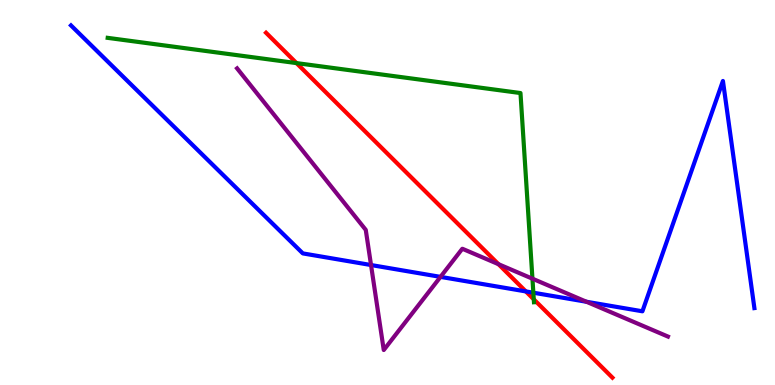[{'lines': ['blue', 'red'], 'intersections': [{'x': 6.78, 'y': 2.43}]}, {'lines': ['green', 'red'], 'intersections': [{'x': 3.83, 'y': 8.36}, {'x': 6.89, 'y': 2.23}]}, {'lines': ['purple', 'red'], 'intersections': [{'x': 6.43, 'y': 3.14}]}, {'lines': ['blue', 'green'], 'intersections': [{'x': 6.88, 'y': 2.4}]}, {'lines': ['blue', 'purple'], 'intersections': [{'x': 4.79, 'y': 3.12}, {'x': 5.68, 'y': 2.81}, {'x': 7.57, 'y': 2.16}]}, {'lines': ['green', 'purple'], 'intersections': [{'x': 6.87, 'y': 2.76}]}]